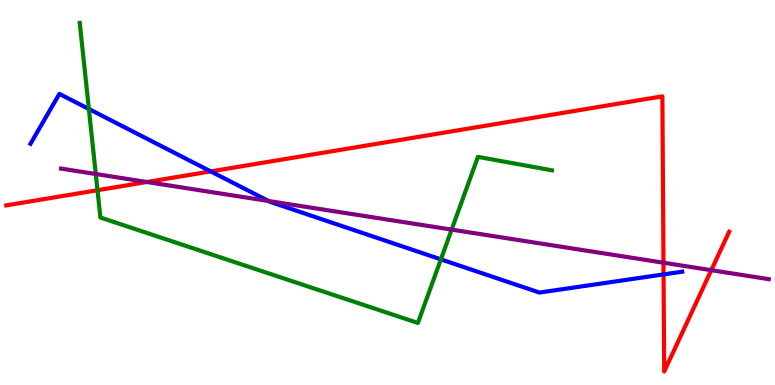[{'lines': ['blue', 'red'], 'intersections': [{'x': 2.72, 'y': 5.55}, {'x': 8.56, 'y': 2.87}]}, {'lines': ['green', 'red'], 'intersections': [{'x': 1.26, 'y': 5.06}]}, {'lines': ['purple', 'red'], 'intersections': [{'x': 1.9, 'y': 5.27}, {'x': 8.56, 'y': 3.18}, {'x': 9.18, 'y': 2.98}]}, {'lines': ['blue', 'green'], 'intersections': [{'x': 1.15, 'y': 7.17}, {'x': 5.69, 'y': 3.26}]}, {'lines': ['blue', 'purple'], 'intersections': [{'x': 3.47, 'y': 4.78}]}, {'lines': ['green', 'purple'], 'intersections': [{'x': 1.24, 'y': 5.48}, {'x': 5.83, 'y': 4.04}]}]